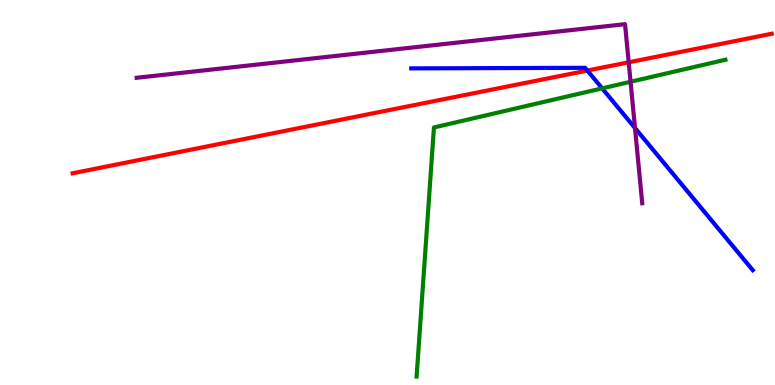[{'lines': ['blue', 'red'], 'intersections': [{'x': 7.58, 'y': 8.17}]}, {'lines': ['green', 'red'], 'intersections': []}, {'lines': ['purple', 'red'], 'intersections': [{'x': 8.11, 'y': 8.38}]}, {'lines': ['blue', 'green'], 'intersections': [{'x': 7.77, 'y': 7.7}]}, {'lines': ['blue', 'purple'], 'intersections': [{'x': 8.19, 'y': 6.67}]}, {'lines': ['green', 'purple'], 'intersections': [{'x': 8.14, 'y': 7.88}]}]